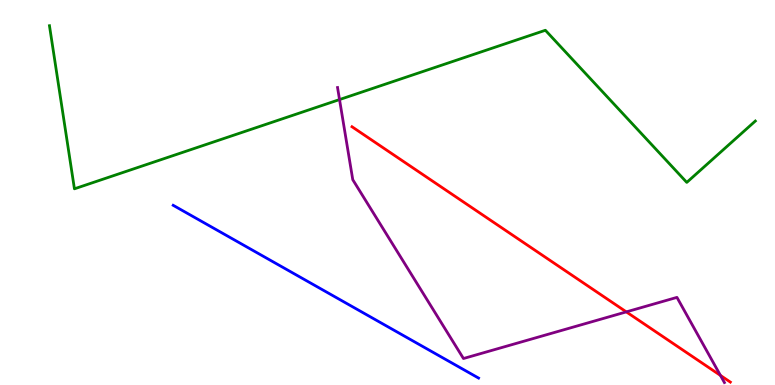[{'lines': ['blue', 'red'], 'intersections': []}, {'lines': ['green', 'red'], 'intersections': []}, {'lines': ['purple', 'red'], 'intersections': [{'x': 8.08, 'y': 1.9}, {'x': 9.3, 'y': 0.249}]}, {'lines': ['blue', 'green'], 'intersections': []}, {'lines': ['blue', 'purple'], 'intersections': []}, {'lines': ['green', 'purple'], 'intersections': [{'x': 4.38, 'y': 7.41}]}]